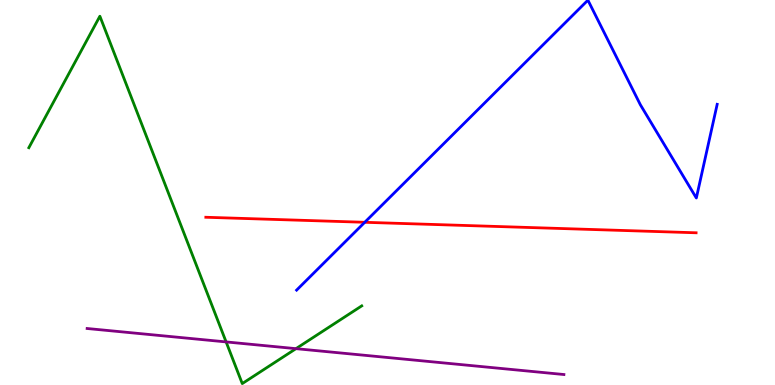[{'lines': ['blue', 'red'], 'intersections': [{'x': 4.71, 'y': 4.23}]}, {'lines': ['green', 'red'], 'intersections': []}, {'lines': ['purple', 'red'], 'intersections': []}, {'lines': ['blue', 'green'], 'intersections': []}, {'lines': ['blue', 'purple'], 'intersections': []}, {'lines': ['green', 'purple'], 'intersections': [{'x': 2.92, 'y': 1.12}, {'x': 3.82, 'y': 0.944}]}]